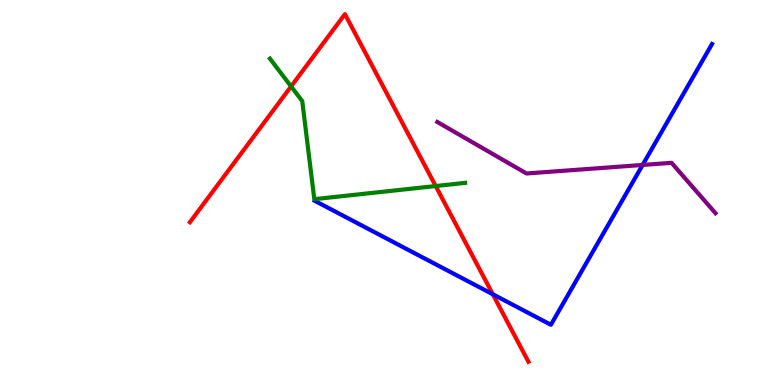[{'lines': ['blue', 'red'], 'intersections': [{'x': 6.36, 'y': 2.36}]}, {'lines': ['green', 'red'], 'intersections': [{'x': 3.76, 'y': 7.76}, {'x': 5.62, 'y': 5.17}]}, {'lines': ['purple', 'red'], 'intersections': []}, {'lines': ['blue', 'green'], 'intersections': []}, {'lines': ['blue', 'purple'], 'intersections': [{'x': 8.29, 'y': 5.72}]}, {'lines': ['green', 'purple'], 'intersections': []}]